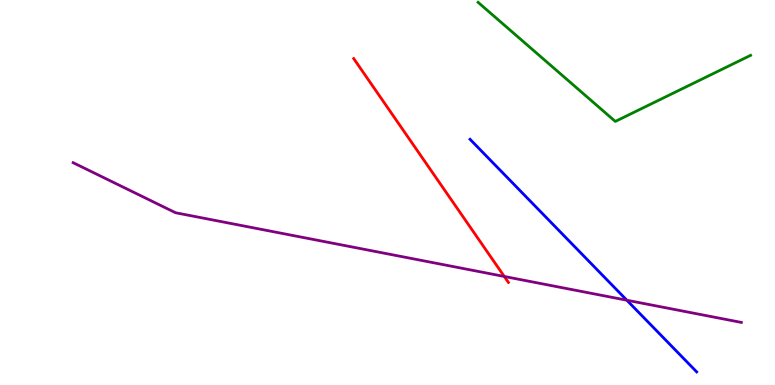[{'lines': ['blue', 'red'], 'intersections': []}, {'lines': ['green', 'red'], 'intersections': []}, {'lines': ['purple', 'red'], 'intersections': [{'x': 6.51, 'y': 2.82}]}, {'lines': ['blue', 'green'], 'intersections': []}, {'lines': ['blue', 'purple'], 'intersections': [{'x': 8.09, 'y': 2.2}]}, {'lines': ['green', 'purple'], 'intersections': []}]